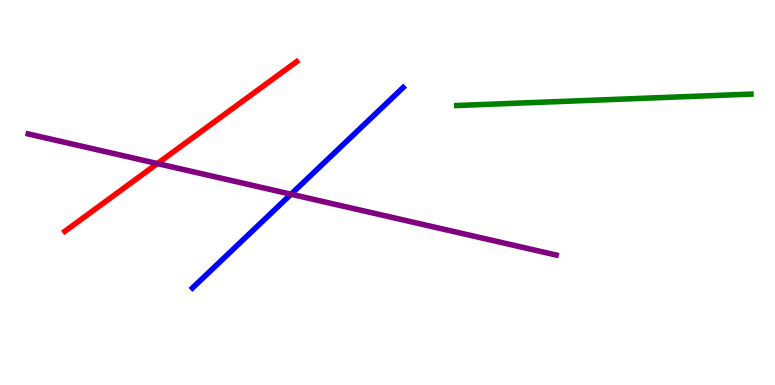[{'lines': ['blue', 'red'], 'intersections': []}, {'lines': ['green', 'red'], 'intersections': []}, {'lines': ['purple', 'red'], 'intersections': [{'x': 2.03, 'y': 5.75}]}, {'lines': ['blue', 'green'], 'intersections': []}, {'lines': ['blue', 'purple'], 'intersections': [{'x': 3.76, 'y': 4.96}]}, {'lines': ['green', 'purple'], 'intersections': []}]